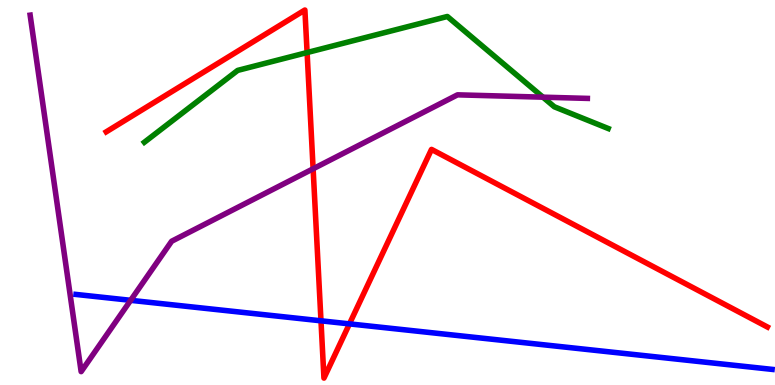[{'lines': ['blue', 'red'], 'intersections': [{'x': 4.14, 'y': 1.67}, {'x': 4.51, 'y': 1.59}]}, {'lines': ['green', 'red'], 'intersections': [{'x': 3.96, 'y': 8.64}]}, {'lines': ['purple', 'red'], 'intersections': [{'x': 4.04, 'y': 5.62}]}, {'lines': ['blue', 'green'], 'intersections': []}, {'lines': ['blue', 'purple'], 'intersections': [{'x': 1.69, 'y': 2.2}]}, {'lines': ['green', 'purple'], 'intersections': [{'x': 7.01, 'y': 7.48}]}]